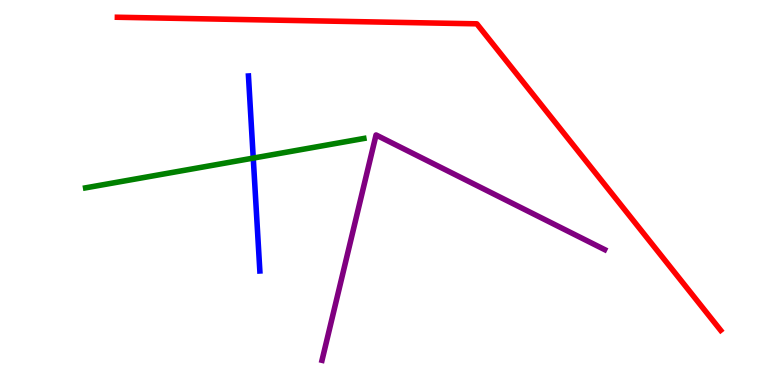[{'lines': ['blue', 'red'], 'intersections': []}, {'lines': ['green', 'red'], 'intersections': []}, {'lines': ['purple', 'red'], 'intersections': []}, {'lines': ['blue', 'green'], 'intersections': [{'x': 3.27, 'y': 5.89}]}, {'lines': ['blue', 'purple'], 'intersections': []}, {'lines': ['green', 'purple'], 'intersections': []}]